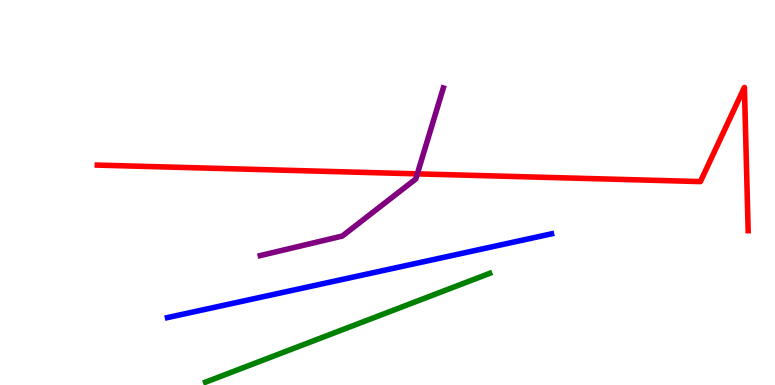[{'lines': ['blue', 'red'], 'intersections': []}, {'lines': ['green', 'red'], 'intersections': []}, {'lines': ['purple', 'red'], 'intersections': [{'x': 5.38, 'y': 5.48}]}, {'lines': ['blue', 'green'], 'intersections': []}, {'lines': ['blue', 'purple'], 'intersections': []}, {'lines': ['green', 'purple'], 'intersections': []}]